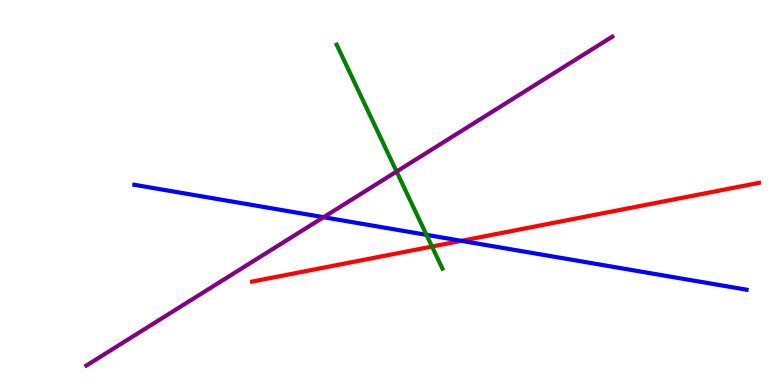[{'lines': ['blue', 'red'], 'intersections': [{'x': 5.95, 'y': 3.74}]}, {'lines': ['green', 'red'], 'intersections': [{'x': 5.57, 'y': 3.6}]}, {'lines': ['purple', 'red'], 'intersections': []}, {'lines': ['blue', 'green'], 'intersections': [{'x': 5.5, 'y': 3.9}]}, {'lines': ['blue', 'purple'], 'intersections': [{'x': 4.18, 'y': 4.36}]}, {'lines': ['green', 'purple'], 'intersections': [{'x': 5.12, 'y': 5.54}]}]